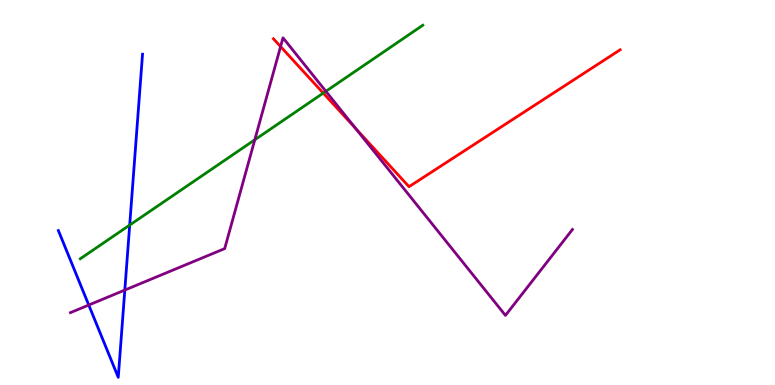[{'lines': ['blue', 'red'], 'intersections': []}, {'lines': ['green', 'red'], 'intersections': [{'x': 4.17, 'y': 7.58}]}, {'lines': ['purple', 'red'], 'intersections': [{'x': 3.62, 'y': 8.79}, {'x': 4.59, 'y': 6.66}]}, {'lines': ['blue', 'green'], 'intersections': [{'x': 1.67, 'y': 4.15}]}, {'lines': ['blue', 'purple'], 'intersections': [{'x': 1.15, 'y': 2.08}, {'x': 1.61, 'y': 2.47}]}, {'lines': ['green', 'purple'], 'intersections': [{'x': 3.29, 'y': 6.37}, {'x': 4.2, 'y': 7.63}]}]